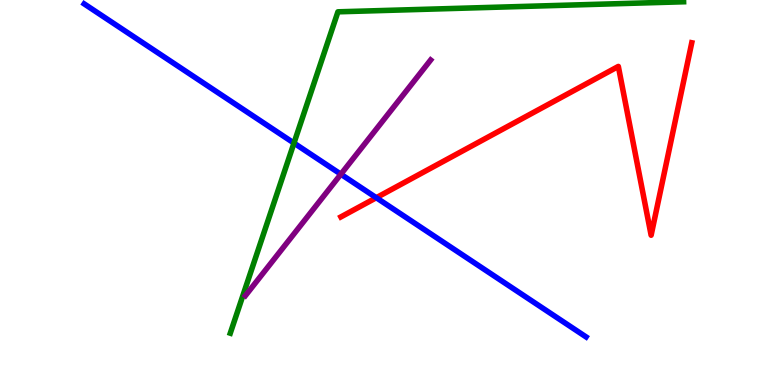[{'lines': ['blue', 'red'], 'intersections': [{'x': 4.86, 'y': 4.86}]}, {'lines': ['green', 'red'], 'intersections': []}, {'lines': ['purple', 'red'], 'intersections': []}, {'lines': ['blue', 'green'], 'intersections': [{'x': 3.79, 'y': 6.28}]}, {'lines': ['blue', 'purple'], 'intersections': [{'x': 4.4, 'y': 5.48}]}, {'lines': ['green', 'purple'], 'intersections': []}]